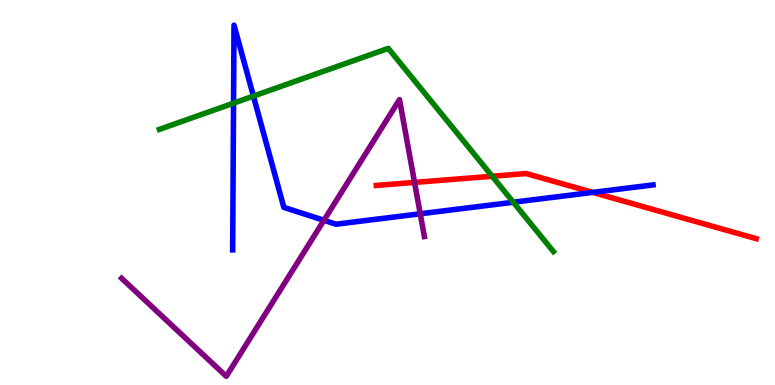[{'lines': ['blue', 'red'], 'intersections': [{'x': 7.65, 'y': 5.0}]}, {'lines': ['green', 'red'], 'intersections': [{'x': 6.35, 'y': 5.42}]}, {'lines': ['purple', 'red'], 'intersections': [{'x': 5.35, 'y': 5.26}]}, {'lines': ['blue', 'green'], 'intersections': [{'x': 3.01, 'y': 7.32}, {'x': 3.27, 'y': 7.5}, {'x': 6.62, 'y': 4.75}]}, {'lines': ['blue', 'purple'], 'intersections': [{'x': 4.18, 'y': 4.28}, {'x': 5.42, 'y': 4.45}]}, {'lines': ['green', 'purple'], 'intersections': []}]